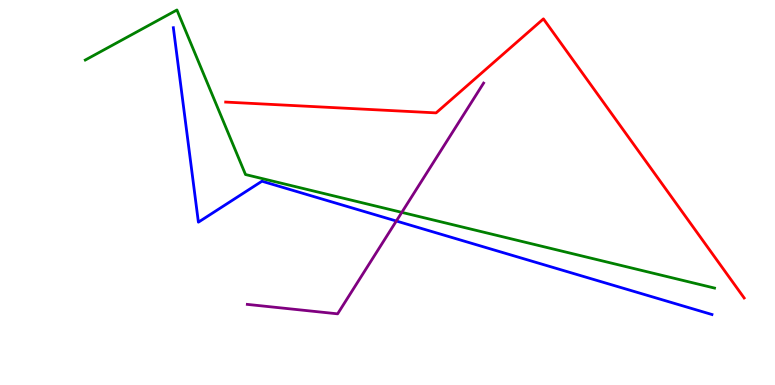[{'lines': ['blue', 'red'], 'intersections': []}, {'lines': ['green', 'red'], 'intersections': []}, {'lines': ['purple', 'red'], 'intersections': []}, {'lines': ['blue', 'green'], 'intersections': []}, {'lines': ['blue', 'purple'], 'intersections': [{'x': 5.11, 'y': 4.26}]}, {'lines': ['green', 'purple'], 'intersections': [{'x': 5.18, 'y': 4.48}]}]